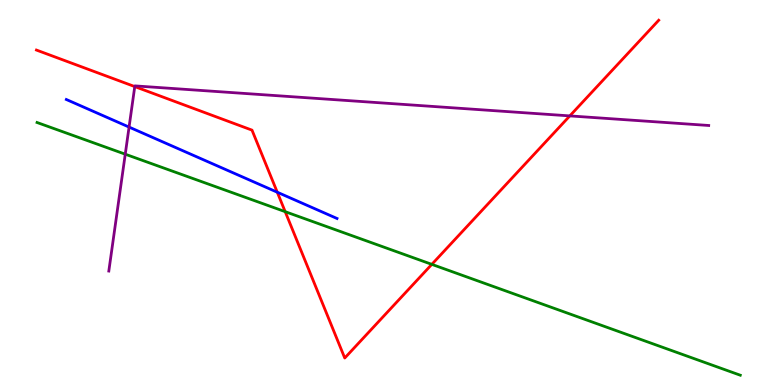[{'lines': ['blue', 'red'], 'intersections': [{'x': 3.58, 'y': 5.01}]}, {'lines': ['green', 'red'], 'intersections': [{'x': 3.68, 'y': 4.5}, {'x': 5.57, 'y': 3.13}]}, {'lines': ['purple', 'red'], 'intersections': [{'x': 1.74, 'y': 7.75}, {'x': 7.35, 'y': 6.99}]}, {'lines': ['blue', 'green'], 'intersections': []}, {'lines': ['blue', 'purple'], 'intersections': [{'x': 1.67, 'y': 6.7}]}, {'lines': ['green', 'purple'], 'intersections': [{'x': 1.62, 'y': 5.99}]}]